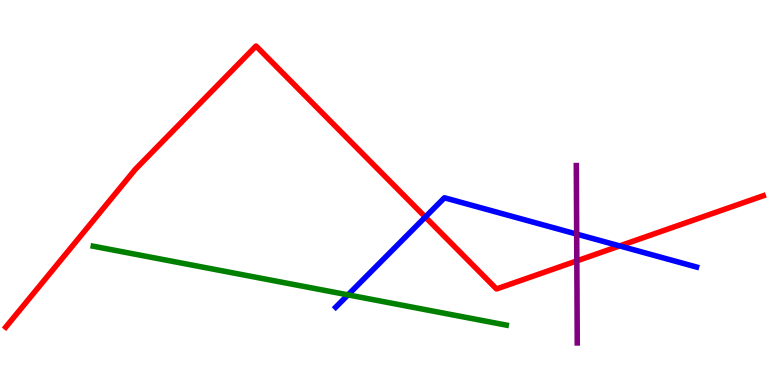[{'lines': ['blue', 'red'], 'intersections': [{'x': 5.49, 'y': 4.36}, {'x': 8.0, 'y': 3.61}]}, {'lines': ['green', 'red'], 'intersections': []}, {'lines': ['purple', 'red'], 'intersections': [{'x': 7.44, 'y': 3.22}]}, {'lines': ['blue', 'green'], 'intersections': [{'x': 4.49, 'y': 2.34}]}, {'lines': ['blue', 'purple'], 'intersections': [{'x': 7.44, 'y': 3.92}]}, {'lines': ['green', 'purple'], 'intersections': []}]